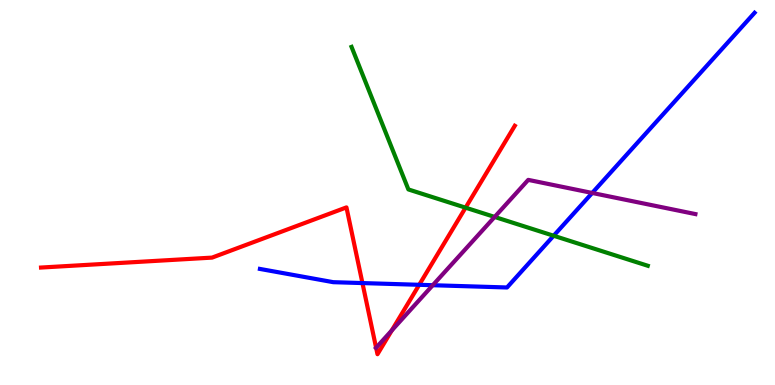[{'lines': ['blue', 'red'], 'intersections': [{'x': 4.68, 'y': 2.65}, {'x': 5.41, 'y': 2.6}]}, {'lines': ['green', 'red'], 'intersections': [{'x': 6.01, 'y': 4.61}]}, {'lines': ['purple', 'red'], 'intersections': [{'x': 4.85, 'y': 0.968}, {'x': 5.06, 'y': 1.42}]}, {'lines': ['blue', 'green'], 'intersections': [{'x': 7.14, 'y': 3.88}]}, {'lines': ['blue', 'purple'], 'intersections': [{'x': 5.58, 'y': 2.59}, {'x': 7.64, 'y': 4.99}]}, {'lines': ['green', 'purple'], 'intersections': [{'x': 6.38, 'y': 4.37}]}]